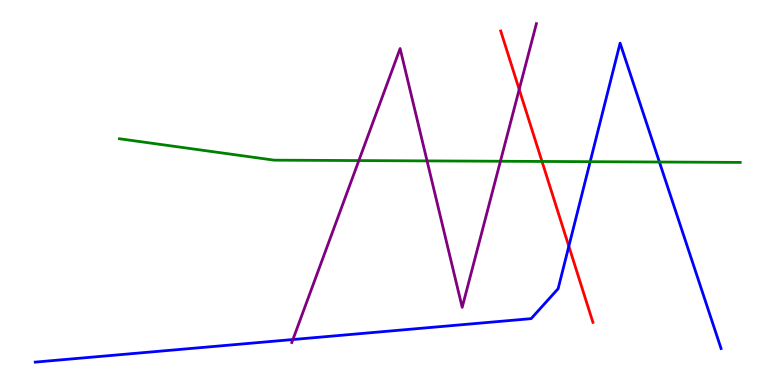[{'lines': ['blue', 'red'], 'intersections': [{'x': 7.34, 'y': 3.6}]}, {'lines': ['green', 'red'], 'intersections': [{'x': 6.99, 'y': 5.81}]}, {'lines': ['purple', 'red'], 'intersections': [{'x': 6.7, 'y': 7.68}]}, {'lines': ['blue', 'green'], 'intersections': [{'x': 7.62, 'y': 5.8}, {'x': 8.51, 'y': 5.79}]}, {'lines': ['blue', 'purple'], 'intersections': [{'x': 3.78, 'y': 1.18}]}, {'lines': ['green', 'purple'], 'intersections': [{'x': 4.63, 'y': 5.83}, {'x': 5.51, 'y': 5.82}, {'x': 6.46, 'y': 5.81}]}]